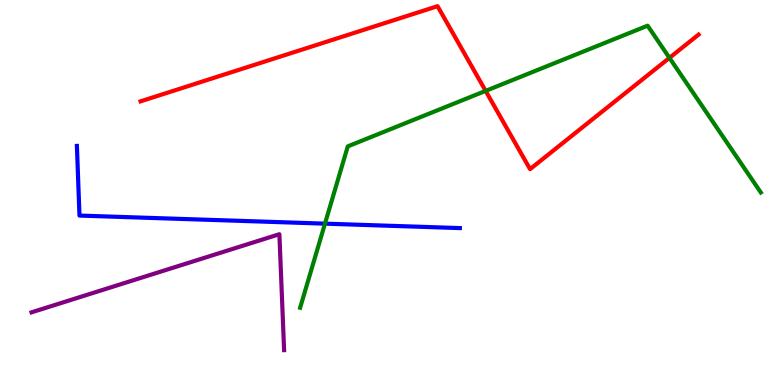[{'lines': ['blue', 'red'], 'intersections': []}, {'lines': ['green', 'red'], 'intersections': [{'x': 6.27, 'y': 7.64}, {'x': 8.64, 'y': 8.5}]}, {'lines': ['purple', 'red'], 'intersections': []}, {'lines': ['blue', 'green'], 'intersections': [{'x': 4.19, 'y': 4.19}]}, {'lines': ['blue', 'purple'], 'intersections': []}, {'lines': ['green', 'purple'], 'intersections': []}]